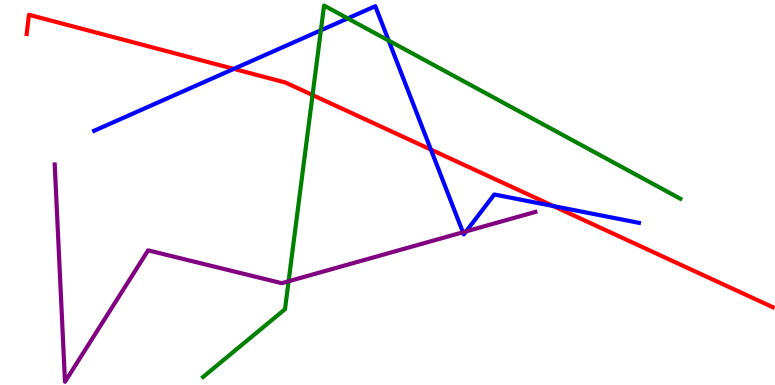[{'lines': ['blue', 'red'], 'intersections': [{'x': 3.02, 'y': 8.21}, {'x': 5.56, 'y': 6.11}, {'x': 7.14, 'y': 4.65}]}, {'lines': ['green', 'red'], 'intersections': [{'x': 4.03, 'y': 7.53}]}, {'lines': ['purple', 'red'], 'intersections': []}, {'lines': ['blue', 'green'], 'intersections': [{'x': 4.14, 'y': 9.21}, {'x': 4.49, 'y': 9.52}, {'x': 5.01, 'y': 8.95}]}, {'lines': ['blue', 'purple'], 'intersections': [{'x': 5.97, 'y': 3.97}, {'x': 6.01, 'y': 3.99}]}, {'lines': ['green', 'purple'], 'intersections': [{'x': 3.72, 'y': 2.69}]}]